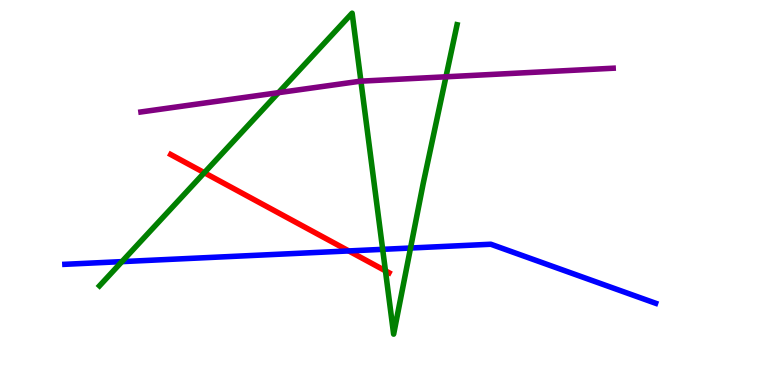[{'lines': ['blue', 'red'], 'intersections': [{'x': 4.5, 'y': 3.48}]}, {'lines': ['green', 'red'], 'intersections': [{'x': 2.64, 'y': 5.51}, {'x': 4.97, 'y': 2.97}]}, {'lines': ['purple', 'red'], 'intersections': []}, {'lines': ['blue', 'green'], 'intersections': [{'x': 1.57, 'y': 3.2}, {'x': 4.94, 'y': 3.52}, {'x': 5.3, 'y': 3.56}]}, {'lines': ['blue', 'purple'], 'intersections': []}, {'lines': ['green', 'purple'], 'intersections': [{'x': 3.59, 'y': 7.59}, {'x': 4.66, 'y': 7.89}, {'x': 5.75, 'y': 8.01}]}]